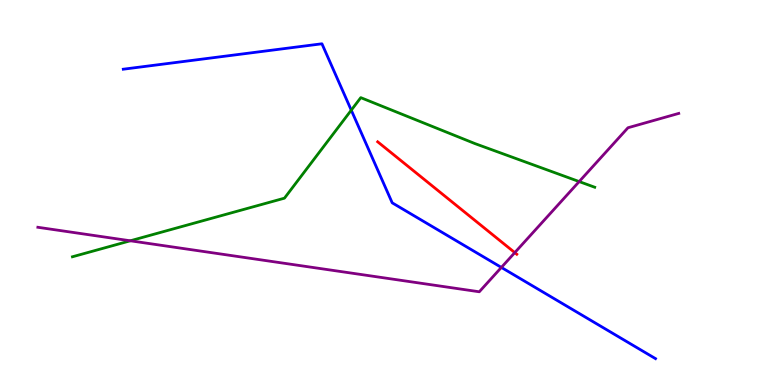[{'lines': ['blue', 'red'], 'intersections': []}, {'lines': ['green', 'red'], 'intersections': []}, {'lines': ['purple', 'red'], 'intersections': [{'x': 6.64, 'y': 3.44}]}, {'lines': ['blue', 'green'], 'intersections': [{'x': 4.53, 'y': 7.14}]}, {'lines': ['blue', 'purple'], 'intersections': [{'x': 6.47, 'y': 3.05}]}, {'lines': ['green', 'purple'], 'intersections': [{'x': 1.68, 'y': 3.75}, {'x': 7.47, 'y': 5.28}]}]